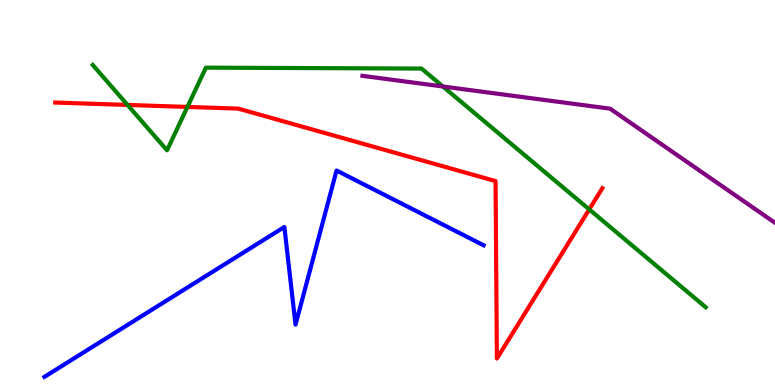[{'lines': ['blue', 'red'], 'intersections': []}, {'lines': ['green', 'red'], 'intersections': [{'x': 1.65, 'y': 7.27}, {'x': 2.42, 'y': 7.22}, {'x': 7.6, 'y': 4.56}]}, {'lines': ['purple', 'red'], 'intersections': []}, {'lines': ['blue', 'green'], 'intersections': []}, {'lines': ['blue', 'purple'], 'intersections': []}, {'lines': ['green', 'purple'], 'intersections': [{'x': 5.71, 'y': 7.75}]}]